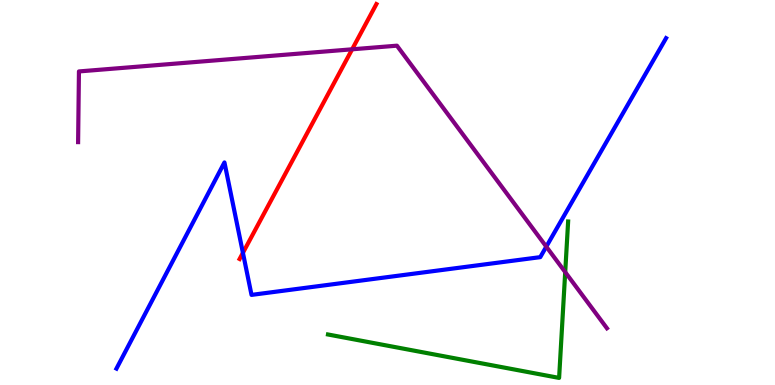[{'lines': ['blue', 'red'], 'intersections': [{'x': 3.13, 'y': 3.43}]}, {'lines': ['green', 'red'], 'intersections': []}, {'lines': ['purple', 'red'], 'intersections': [{'x': 4.54, 'y': 8.72}]}, {'lines': ['blue', 'green'], 'intersections': []}, {'lines': ['blue', 'purple'], 'intersections': [{'x': 7.05, 'y': 3.59}]}, {'lines': ['green', 'purple'], 'intersections': [{'x': 7.29, 'y': 2.93}]}]